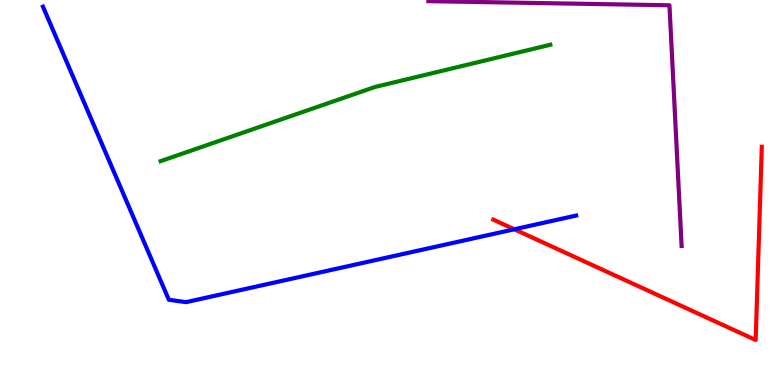[{'lines': ['blue', 'red'], 'intersections': [{'x': 6.64, 'y': 4.04}]}, {'lines': ['green', 'red'], 'intersections': []}, {'lines': ['purple', 'red'], 'intersections': []}, {'lines': ['blue', 'green'], 'intersections': []}, {'lines': ['blue', 'purple'], 'intersections': []}, {'lines': ['green', 'purple'], 'intersections': []}]